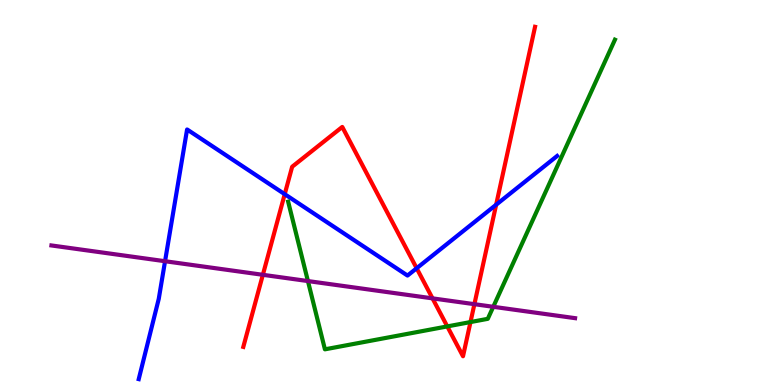[{'lines': ['blue', 'red'], 'intersections': [{'x': 3.67, 'y': 4.96}, {'x': 5.38, 'y': 3.03}, {'x': 6.4, 'y': 4.68}]}, {'lines': ['green', 'red'], 'intersections': [{'x': 5.77, 'y': 1.52}, {'x': 6.07, 'y': 1.63}]}, {'lines': ['purple', 'red'], 'intersections': [{'x': 3.39, 'y': 2.86}, {'x': 5.58, 'y': 2.25}, {'x': 6.12, 'y': 2.1}]}, {'lines': ['blue', 'green'], 'intersections': []}, {'lines': ['blue', 'purple'], 'intersections': [{'x': 2.13, 'y': 3.21}]}, {'lines': ['green', 'purple'], 'intersections': [{'x': 3.97, 'y': 2.7}, {'x': 6.36, 'y': 2.03}]}]